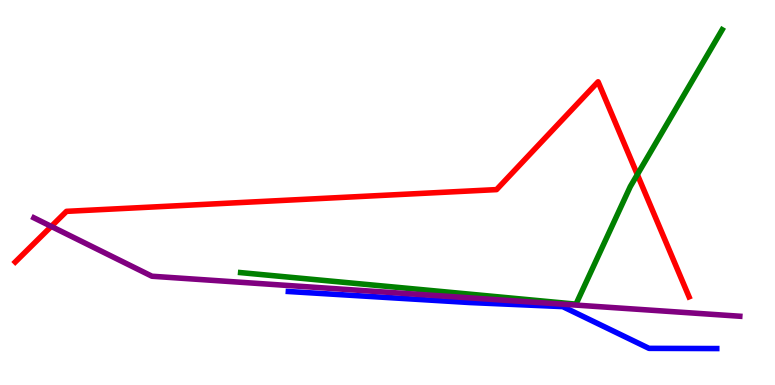[{'lines': ['blue', 'red'], 'intersections': []}, {'lines': ['green', 'red'], 'intersections': [{'x': 8.22, 'y': 5.47}]}, {'lines': ['purple', 'red'], 'intersections': [{'x': 0.662, 'y': 4.12}]}, {'lines': ['blue', 'green'], 'intersections': []}, {'lines': ['blue', 'purple'], 'intersections': []}, {'lines': ['green', 'purple'], 'intersections': []}]